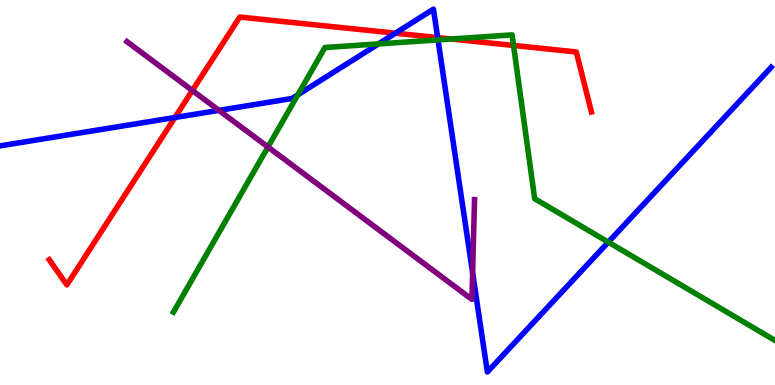[{'lines': ['blue', 'red'], 'intersections': [{'x': 2.26, 'y': 6.95}, {'x': 5.1, 'y': 9.14}, {'x': 5.65, 'y': 9.02}]}, {'lines': ['green', 'red'], 'intersections': [{'x': 5.82, 'y': 8.99}, {'x': 6.63, 'y': 8.82}]}, {'lines': ['purple', 'red'], 'intersections': [{'x': 2.48, 'y': 7.65}]}, {'lines': ['blue', 'green'], 'intersections': [{'x': 3.84, 'y': 7.54}, {'x': 4.88, 'y': 8.86}, {'x': 5.65, 'y': 8.96}, {'x': 7.85, 'y': 3.71}]}, {'lines': ['blue', 'purple'], 'intersections': [{'x': 2.82, 'y': 7.13}, {'x': 6.1, 'y': 2.91}]}, {'lines': ['green', 'purple'], 'intersections': [{'x': 3.46, 'y': 6.18}]}]